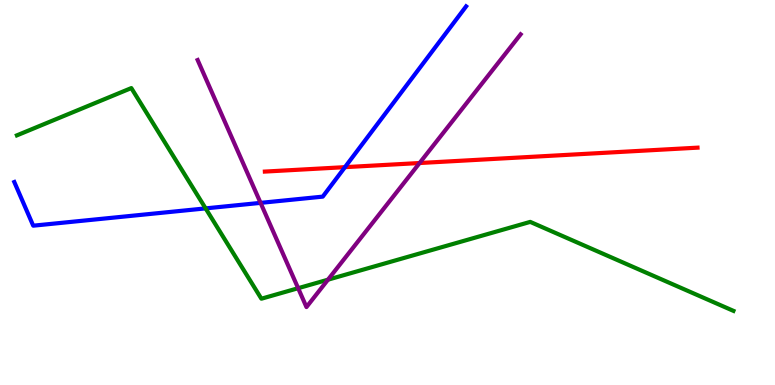[{'lines': ['blue', 'red'], 'intersections': [{'x': 4.45, 'y': 5.66}]}, {'lines': ['green', 'red'], 'intersections': []}, {'lines': ['purple', 'red'], 'intersections': [{'x': 5.41, 'y': 5.77}]}, {'lines': ['blue', 'green'], 'intersections': [{'x': 2.65, 'y': 4.59}]}, {'lines': ['blue', 'purple'], 'intersections': [{'x': 3.36, 'y': 4.73}]}, {'lines': ['green', 'purple'], 'intersections': [{'x': 3.85, 'y': 2.51}, {'x': 4.23, 'y': 2.74}]}]